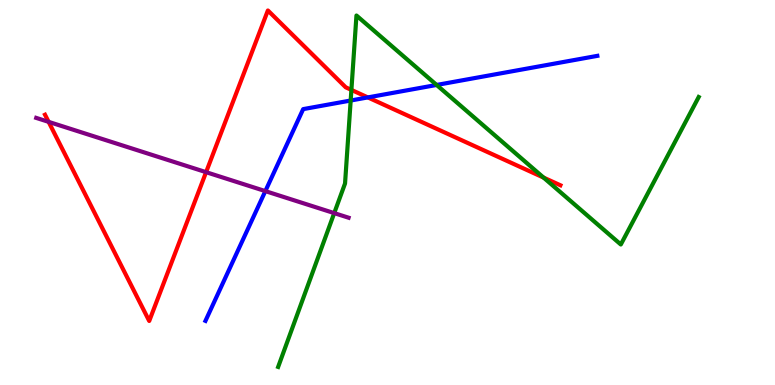[{'lines': ['blue', 'red'], 'intersections': [{'x': 4.75, 'y': 7.47}]}, {'lines': ['green', 'red'], 'intersections': [{'x': 4.53, 'y': 7.66}, {'x': 7.01, 'y': 5.39}]}, {'lines': ['purple', 'red'], 'intersections': [{'x': 0.627, 'y': 6.83}, {'x': 2.66, 'y': 5.53}]}, {'lines': ['blue', 'green'], 'intersections': [{'x': 4.52, 'y': 7.39}, {'x': 5.63, 'y': 7.79}]}, {'lines': ['blue', 'purple'], 'intersections': [{'x': 3.42, 'y': 5.04}]}, {'lines': ['green', 'purple'], 'intersections': [{'x': 4.31, 'y': 4.46}]}]